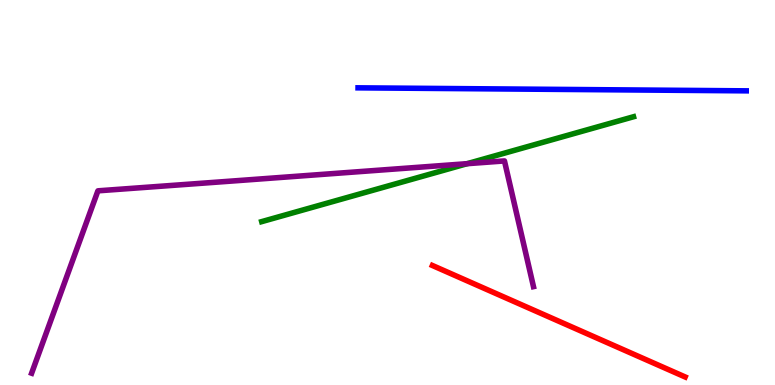[{'lines': ['blue', 'red'], 'intersections': []}, {'lines': ['green', 'red'], 'intersections': []}, {'lines': ['purple', 'red'], 'intersections': []}, {'lines': ['blue', 'green'], 'intersections': []}, {'lines': ['blue', 'purple'], 'intersections': []}, {'lines': ['green', 'purple'], 'intersections': [{'x': 6.03, 'y': 5.75}]}]